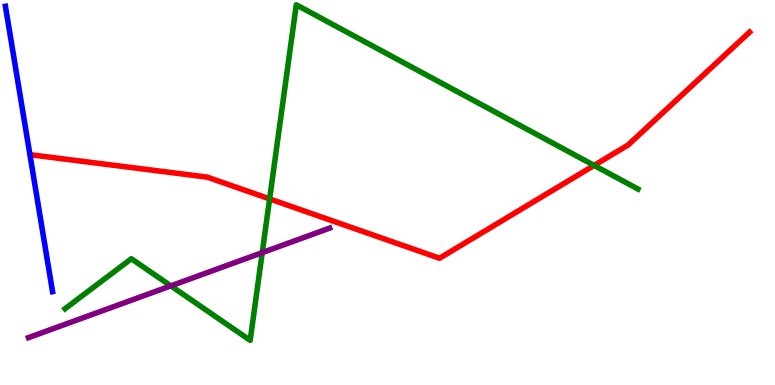[{'lines': ['blue', 'red'], 'intersections': []}, {'lines': ['green', 'red'], 'intersections': [{'x': 3.48, 'y': 4.83}, {'x': 7.67, 'y': 5.7}]}, {'lines': ['purple', 'red'], 'intersections': []}, {'lines': ['blue', 'green'], 'intersections': []}, {'lines': ['blue', 'purple'], 'intersections': []}, {'lines': ['green', 'purple'], 'intersections': [{'x': 2.2, 'y': 2.57}, {'x': 3.38, 'y': 3.44}]}]